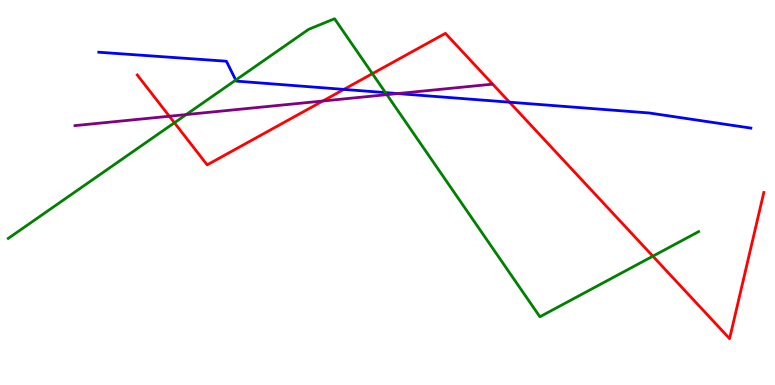[{'lines': ['blue', 'red'], 'intersections': [{'x': 4.44, 'y': 7.68}, {'x': 6.57, 'y': 7.35}]}, {'lines': ['green', 'red'], 'intersections': [{'x': 2.25, 'y': 6.81}, {'x': 4.8, 'y': 8.09}, {'x': 8.42, 'y': 3.35}]}, {'lines': ['purple', 'red'], 'intersections': [{'x': 2.19, 'y': 6.98}, {'x': 4.17, 'y': 7.38}]}, {'lines': ['blue', 'green'], 'intersections': [{'x': 3.04, 'y': 7.92}, {'x': 4.97, 'y': 7.59}]}, {'lines': ['blue', 'purple'], 'intersections': [{'x': 5.13, 'y': 7.57}]}, {'lines': ['green', 'purple'], 'intersections': [{'x': 2.4, 'y': 7.02}, {'x': 4.99, 'y': 7.54}]}]